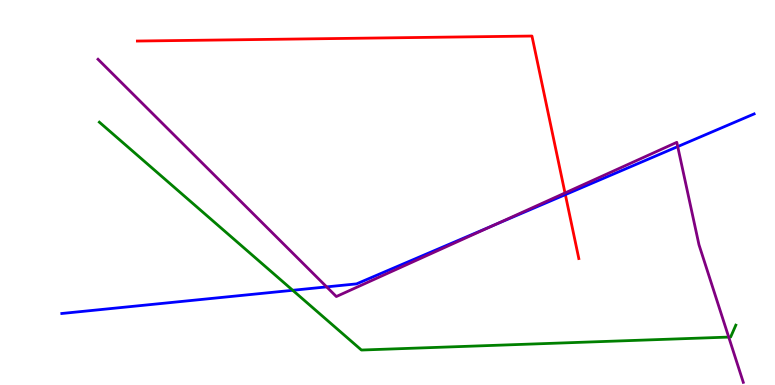[{'lines': ['blue', 'red'], 'intersections': [{'x': 7.29, 'y': 4.94}]}, {'lines': ['green', 'red'], 'intersections': []}, {'lines': ['purple', 'red'], 'intersections': [{'x': 7.29, 'y': 4.99}]}, {'lines': ['blue', 'green'], 'intersections': [{'x': 3.78, 'y': 2.46}]}, {'lines': ['blue', 'purple'], 'intersections': [{'x': 4.21, 'y': 2.55}, {'x': 6.37, 'y': 4.15}, {'x': 8.74, 'y': 6.19}]}, {'lines': ['green', 'purple'], 'intersections': [{'x': 9.4, 'y': 1.24}]}]